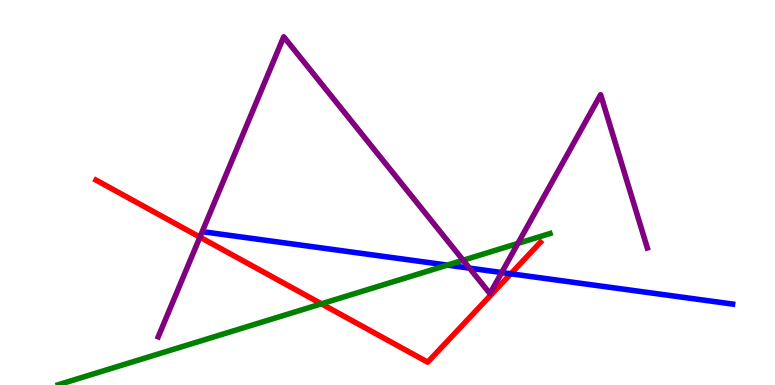[{'lines': ['blue', 'red'], 'intersections': [{'x': 6.59, 'y': 2.89}]}, {'lines': ['green', 'red'], 'intersections': [{'x': 4.15, 'y': 2.11}]}, {'lines': ['purple', 'red'], 'intersections': [{'x': 2.58, 'y': 3.84}]}, {'lines': ['blue', 'green'], 'intersections': [{'x': 5.77, 'y': 3.11}]}, {'lines': ['blue', 'purple'], 'intersections': [{'x': 6.06, 'y': 3.04}, {'x': 6.47, 'y': 2.92}]}, {'lines': ['green', 'purple'], 'intersections': [{'x': 5.98, 'y': 3.24}, {'x': 6.68, 'y': 3.68}]}]